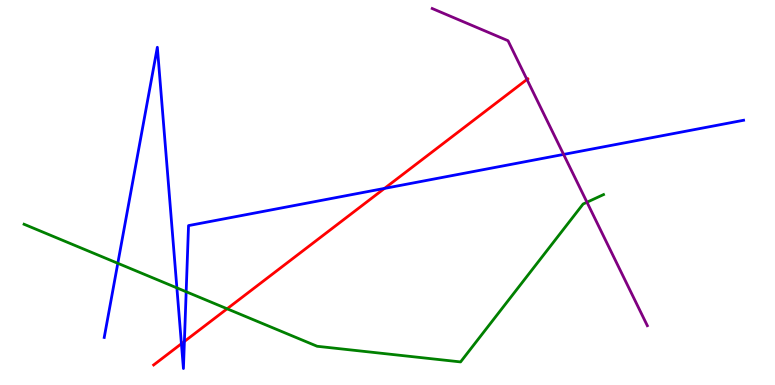[{'lines': ['blue', 'red'], 'intersections': [{'x': 2.34, 'y': 1.07}, {'x': 2.38, 'y': 1.13}, {'x': 4.96, 'y': 5.11}]}, {'lines': ['green', 'red'], 'intersections': [{'x': 2.93, 'y': 1.98}]}, {'lines': ['purple', 'red'], 'intersections': [{'x': 6.8, 'y': 7.94}]}, {'lines': ['blue', 'green'], 'intersections': [{'x': 1.52, 'y': 3.16}, {'x': 2.28, 'y': 2.52}, {'x': 2.4, 'y': 2.42}]}, {'lines': ['blue', 'purple'], 'intersections': [{'x': 7.27, 'y': 5.99}]}, {'lines': ['green', 'purple'], 'intersections': [{'x': 7.57, 'y': 4.75}]}]